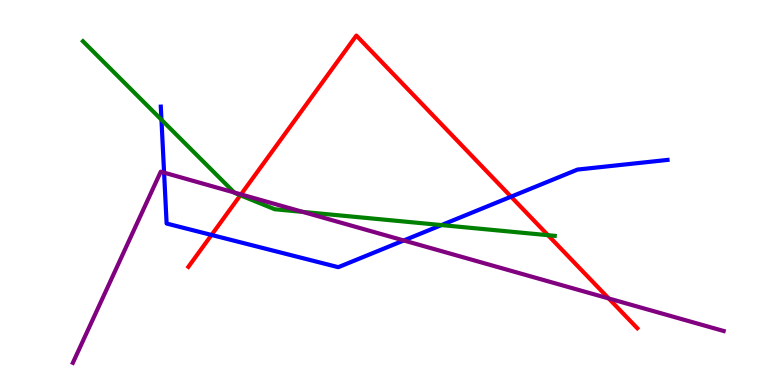[{'lines': ['blue', 'red'], 'intersections': [{'x': 2.73, 'y': 3.9}, {'x': 6.59, 'y': 4.89}]}, {'lines': ['green', 'red'], 'intersections': [{'x': 3.1, 'y': 4.93}, {'x': 7.07, 'y': 3.89}]}, {'lines': ['purple', 'red'], 'intersections': [{'x': 3.11, 'y': 4.95}, {'x': 7.85, 'y': 2.25}]}, {'lines': ['blue', 'green'], 'intersections': [{'x': 2.08, 'y': 6.89}, {'x': 5.7, 'y': 4.15}]}, {'lines': ['blue', 'purple'], 'intersections': [{'x': 2.12, 'y': 5.52}, {'x': 5.21, 'y': 3.75}]}, {'lines': ['green', 'purple'], 'intersections': [{'x': 3.02, 'y': 5.0}, {'x': 3.91, 'y': 4.5}]}]